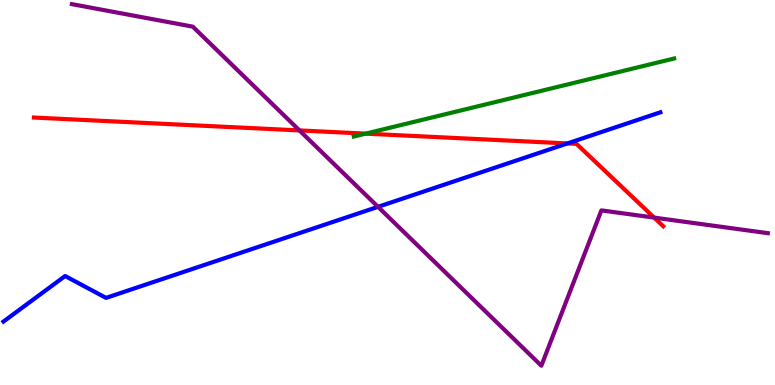[{'lines': ['blue', 'red'], 'intersections': [{'x': 7.32, 'y': 6.27}]}, {'lines': ['green', 'red'], 'intersections': [{'x': 4.72, 'y': 6.53}]}, {'lines': ['purple', 'red'], 'intersections': [{'x': 3.86, 'y': 6.61}, {'x': 8.44, 'y': 4.35}]}, {'lines': ['blue', 'green'], 'intersections': []}, {'lines': ['blue', 'purple'], 'intersections': [{'x': 4.88, 'y': 4.63}]}, {'lines': ['green', 'purple'], 'intersections': []}]